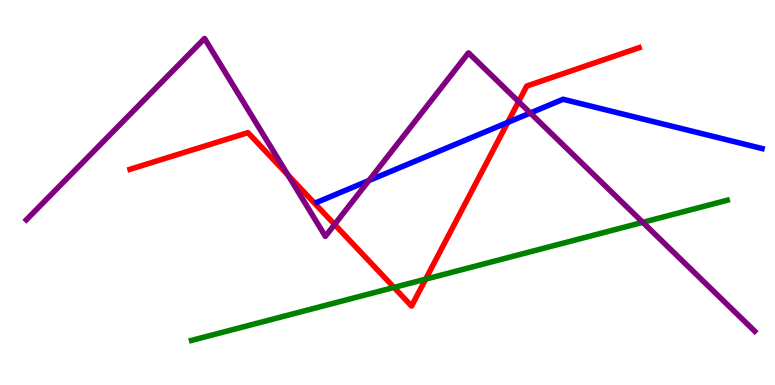[{'lines': ['blue', 'red'], 'intersections': [{'x': 6.55, 'y': 6.82}]}, {'lines': ['green', 'red'], 'intersections': [{'x': 5.08, 'y': 2.53}, {'x': 5.49, 'y': 2.75}]}, {'lines': ['purple', 'red'], 'intersections': [{'x': 3.72, 'y': 5.45}, {'x': 4.32, 'y': 4.17}, {'x': 6.69, 'y': 7.36}]}, {'lines': ['blue', 'green'], 'intersections': []}, {'lines': ['blue', 'purple'], 'intersections': [{'x': 4.76, 'y': 5.31}, {'x': 6.84, 'y': 7.07}]}, {'lines': ['green', 'purple'], 'intersections': [{'x': 8.29, 'y': 4.22}]}]